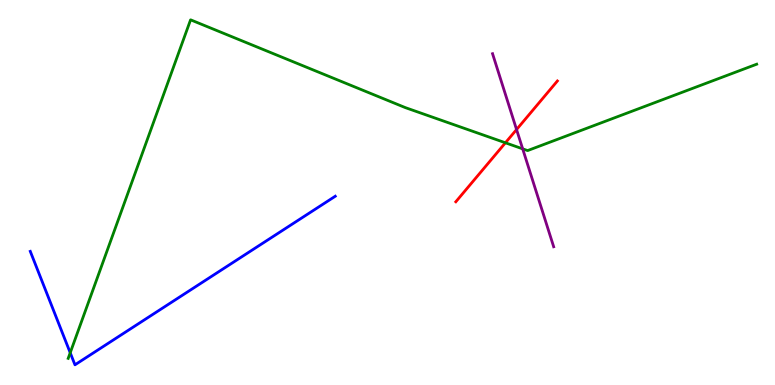[{'lines': ['blue', 'red'], 'intersections': []}, {'lines': ['green', 'red'], 'intersections': [{'x': 6.52, 'y': 6.29}]}, {'lines': ['purple', 'red'], 'intersections': [{'x': 6.67, 'y': 6.64}]}, {'lines': ['blue', 'green'], 'intersections': [{'x': 0.906, 'y': 0.837}]}, {'lines': ['blue', 'purple'], 'intersections': []}, {'lines': ['green', 'purple'], 'intersections': [{'x': 6.74, 'y': 6.13}]}]